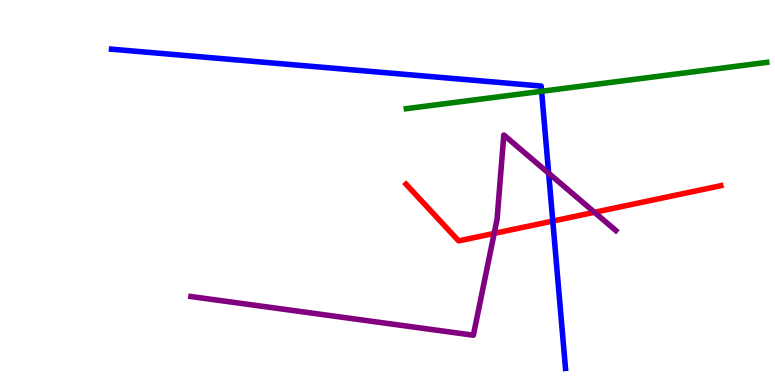[{'lines': ['blue', 'red'], 'intersections': [{'x': 7.13, 'y': 4.26}]}, {'lines': ['green', 'red'], 'intersections': []}, {'lines': ['purple', 'red'], 'intersections': [{'x': 6.38, 'y': 3.94}, {'x': 7.67, 'y': 4.49}]}, {'lines': ['blue', 'green'], 'intersections': [{'x': 6.99, 'y': 7.63}]}, {'lines': ['blue', 'purple'], 'intersections': [{'x': 7.08, 'y': 5.5}]}, {'lines': ['green', 'purple'], 'intersections': []}]